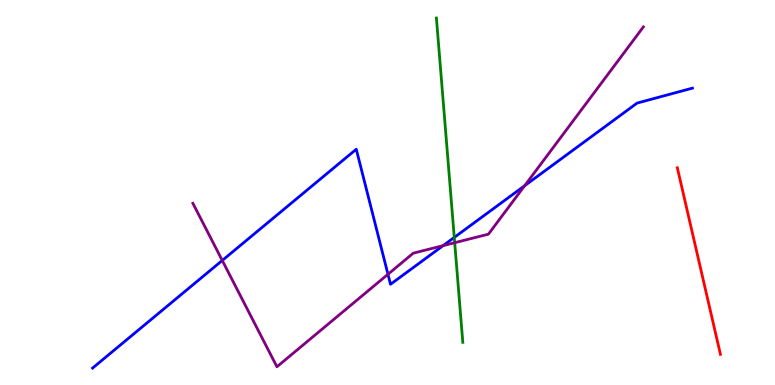[{'lines': ['blue', 'red'], 'intersections': []}, {'lines': ['green', 'red'], 'intersections': []}, {'lines': ['purple', 'red'], 'intersections': []}, {'lines': ['blue', 'green'], 'intersections': [{'x': 5.86, 'y': 3.83}]}, {'lines': ['blue', 'purple'], 'intersections': [{'x': 2.87, 'y': 3.24}, {'x': 5.01, 'y': 2.88}, {'x': 5.72, 'y': 3.62}, {'x': 6.77, 'y': 5.18}]}, {'lines': ['green', 'purple'], 'intersections': [{'x': 5.87, 'y': 3.7}]}]